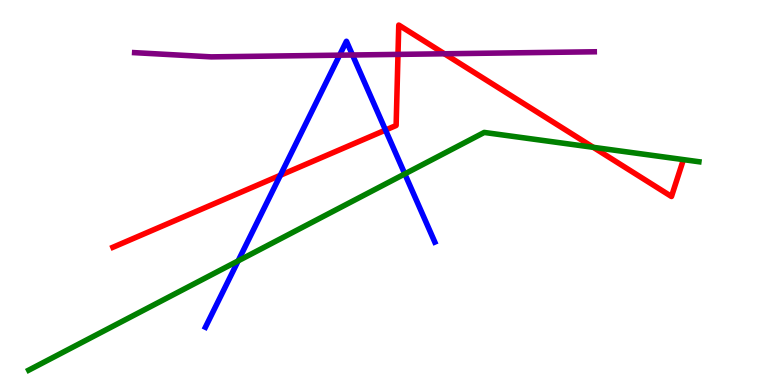[{'lines': ['blue', 'red'], 'intersections': [{'x': 3.62, 'y': 5.45}, {'x': 4.97, 'y': 6.62}]}, {'lines': ['green', 'red'], 'intersections': [{'x': 7.66, 'y': 6.17}]}, {'lines': ['purple', 'red'], 'intersections': [{'x': 5.14, 'y': 8.59}, {'x': 5.73, 'y': 8.6}]}, {'lines': ['blue', 'green'], 'intersections': [{'x': 3.07, 'y': 3.22}, {'x': 5.22, 'y': 5.48}]}, {'lines': ['blue', 'purple'], 'intersections': [{'x': 4.38, 'y': 8.57}, {'x': 4.55, 'y': 8.57}]}, {'lines': ['green', 'purple'], 'intersections': []}]